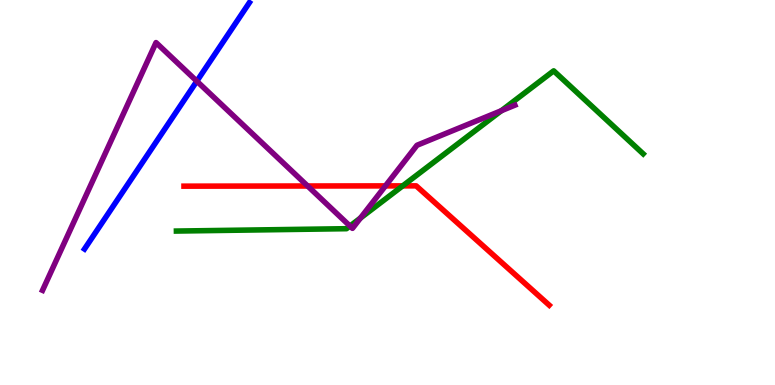[{'lines': ['blue', 'red'], 'intersections': []}, {'lines': ['green', 'red'], 'intersections': [{'x': 5.2, 'y': 5.17}]}, {'lines': ['purple', 'red'], 'intersections': [{'x': 3.97, 'y': 5.17}, {'x': 4.97, 'y': 5.17}]}, {'lines': ['blue', 'green'], 'intersections': []}, {'lines': ['blue', 'purple'], 'intersections': [{'x': 2.54, 'y': 7.89}]}, {'lines': ['green', 'purple'], 'intersections': [{'x': 4.52, 'y': 4.13}, {'x': 4.65, 'y': 4.34}, {'x': 6.47, 'y': 7.12}]}]